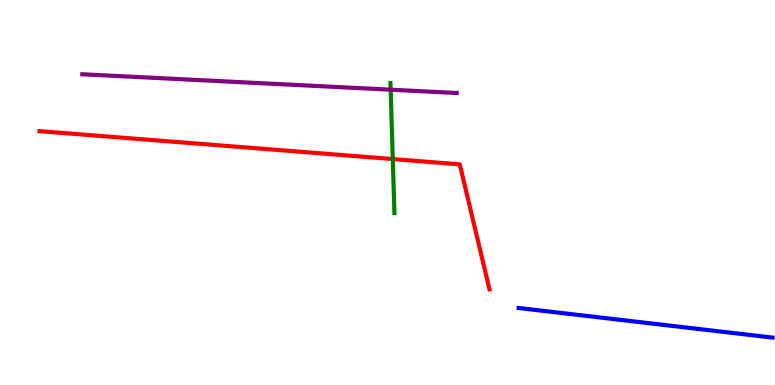[{'lines': ['blue', 'red'], 'intersections': []}, {'lines': ['green', 'red'], 'intersections': [{'x': 5.07, 'y': 5.87}]}, {'lines': ['purple', 'red'], 'intersections': []}, {'lines': ['blue', 'green'], 'intersections': []}, {'lines': ['blue', 'purple'], 'intersections': []}, {'lines': ['green', 'purple'], 'intersections': [{'x': 5.04, 'y': 7.67}]}]